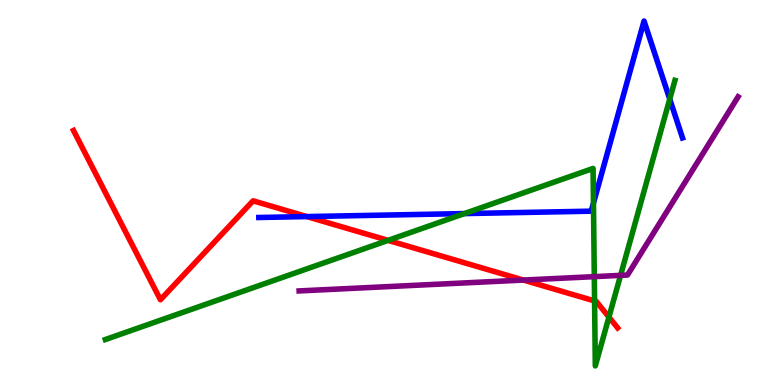[{'lines': ['blue', 'red'], 'intersections': [{'x': 3.96, 'y': 4.37}]}, {'lines': ['green', 'red'], 'intersections': [{'x': 5.01, 'y': 3.76}, {'x': 7.67, 'y': 2.18}, {'x': 7.86, 'y': 1.76}]}, {'lines': ['purple', 'red'], 'intersections': [{'x': 6.75, 'y': 2.73}]}, {'lines': ['blue', 'green'], 'intersections': [{'x': 5.99, 'y': 4.45}, {'x': 7.66, 'y': 4.72}, {'x': 8.64, 'y': 7.43}]}, {'lines': ['blue', 'purple'], 'intersections': []}, {'lines': ['green', 'purple'], 'intersections': [{'x': 7.67, 'y': 2.81}, {'x': 8.01, 'y': 2.85}]}]